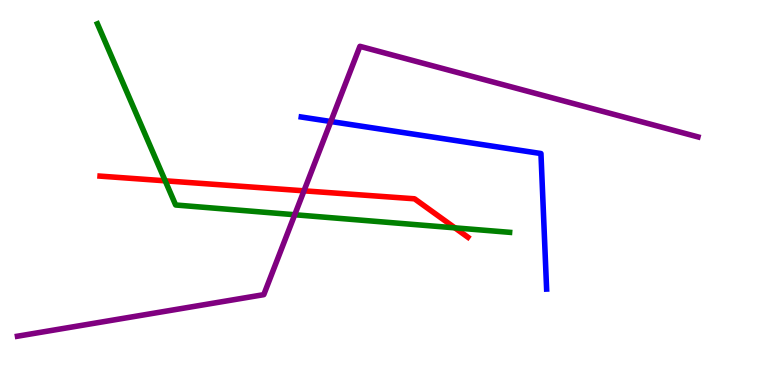[{'lines': ['blue', 'red'], 'intersections': []}, {'lines': ['green', 'red'], 'intersections': [{'x': 2.13, 'y': 5.3}, {'x': 5.87, 'y': 4.08}]}, {'lines': ['purple', 'red'], 'intersections': [{'x': 3.92, 'y': 5.04}]}, {'lines': ['blue', 'green'], 'intersections': []}, {'lines': ['blue', 'purple'], 'intersections': [{'x': 4.27, 'y': 6.84}]}, {'lines': ['green', 'purple'], 'intersections': [{'x': 3.8, 'y': 4.42}]}]